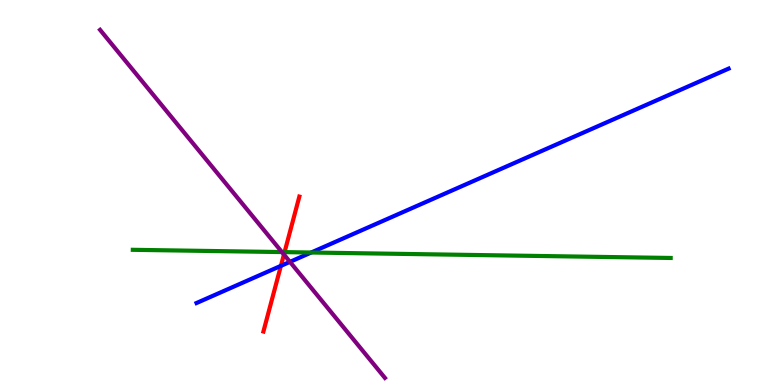[{'lines': ['blue', 'red'], 'intersections': [{'x': 3.62, 'y': 3.09}]}, {'lines': ['green', 'red'], 'intersections': [{'x': 3.67, 'y': 3.45}]}, {'lines': ['purple', 'red'], 'intersections': [{'x': 3.66, 'y': 3.39}]}, {'lines': ['blue', 'green'], 'intersections': [{'x': 4.02, 'y': 3.44}]}, {'lines': ['blue', 'purple'], 'intersections': [{'x': 3.74, 'y': 3.2}]}, {'lines': ['green', 'purple'], 'intersections': [{'x': 3.64, 'y': 3.45}]}]